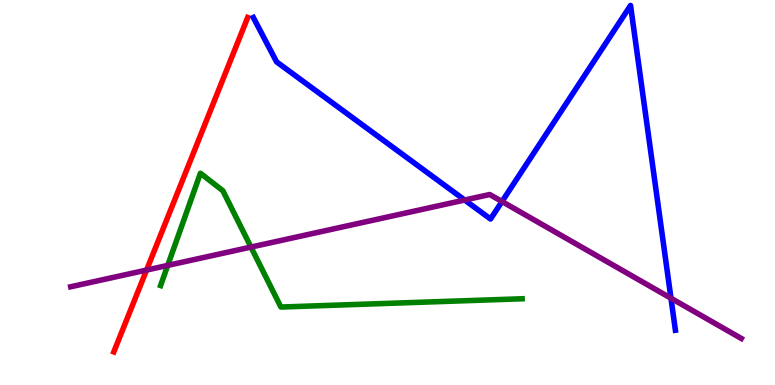[{'lines': ['blue', 'red'], 'intersections': []}, {'lines': ['green', 'red'], 'intersections': []}, {'lines': ['purple', 'red'], 'intersections': [{'x': 1.89, 'y': 2.99}]}, {'lines': ['blue', 'green'], 'intersections': []}, {'lines': ['blue', 'purple'], 'intersections': [{'x': 6.0, 'y': 4.8}, {'x': 6.48, 'y': 4.77}, {'x': 8.66, 'y': 2.25}]}, {'lines': ['green', 'purple'], 'intersections': [{'x': 2.16, 'y': 3.11}, {'x': 3.24, 'y': 3.58}]}]